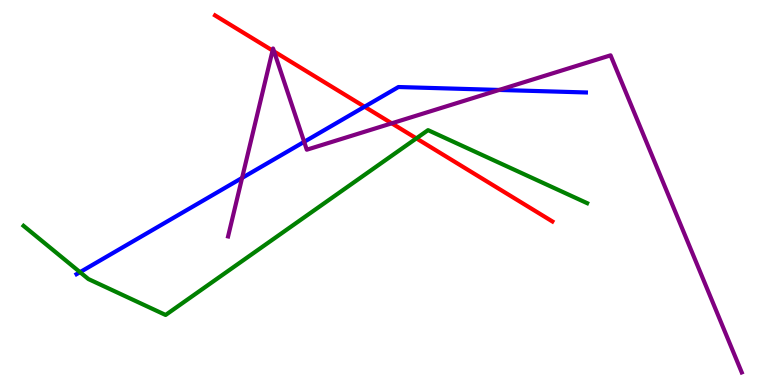[{'lines': ['blue', 'red'], 'intersections': [{'x': 4.7, 'y': 7.23}]}, {'lines': ['green', 'red'], 'intersections': [{'x': 5.37, 'y': 6.41}]}, {'lines': ['purple', 'red'], 'intersections': [{'x': 3.52, 'y': 8.69}, {'x': 3.54, 'y': 8.66}, {'x': 5.05, 'y': 6.8}]}, {'lines': ['blue', 'green'], 'intersections': [{'x': 1.03, 'y': 2.93}]}, {'lines': ['blue', 'purple'], 'intersections': [{'x': 3.12, 'y': 5.38}, {'x': 3.92, 'y': 6.32}, {'x': 6.44, 'y': 7.66}]}, {'lines': ['green', 'purple'], 'intersections': []}]